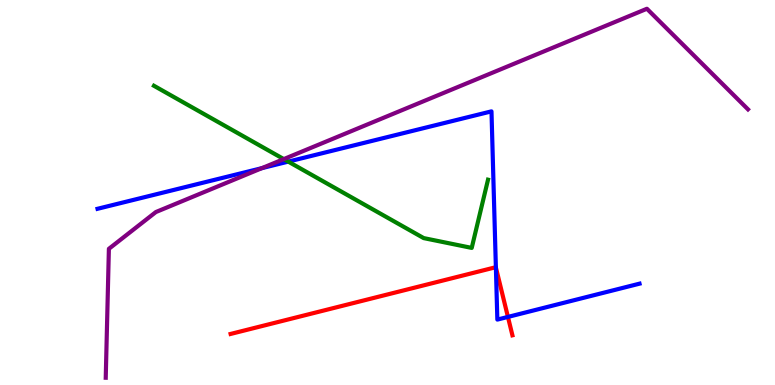[{'lines': ['blue', 'red'], 'intersections': [{'x': 6.4, 'y': 3.05}, {'x': 6.55, 'y': 1.77}]}, {'lines': ['green', 'red'], 'intersections': []}, {'lines': ['purple', 'red'], 'intersections': []}, {'lines': ['blue', 'green'], 'intersections': [{'x': 3.72, 'y': 5.8}]}, {'lines': ['blue', 'purple'], 'intersections': [{'x': 3.38, 'y': 5.63}]}, {'lines': ['green', 'purple'], 'intersections': [{'x': 3.66, 'y': 5.87}]}]